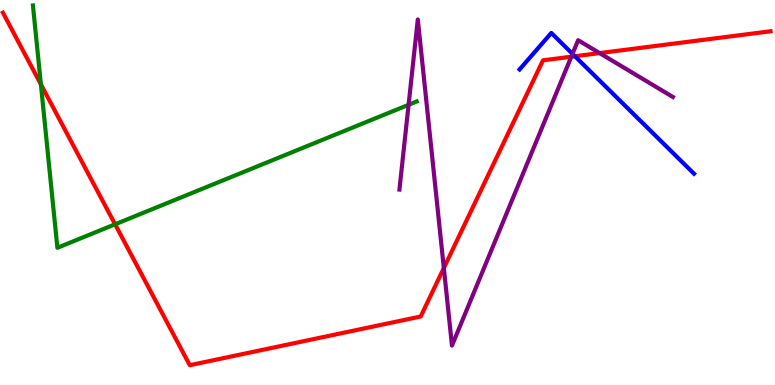[{'lines': ['blue', 'red'], 'intersections': [{'x': 7.42, 'y': 8.54}]}, {'lines': ['green', 'red'], 'intersections': [{'x': 0.528, 'y': 7.81}, {'x': 1.48, 'y': 4.17}]}, {'lines': ['purple', 'red'], 'intersections': [{'x': 5.73, 'y': 3.04}, {'x': 7.37, 'y': 8.53}, {'x': 7.74, 'y': 8.62}]}, {'lines': ['blue', 'green'], 'intersections': []}, {'lines': ['blue', 'purple'], 'intersections': [{'x': 7.39, 'y': 8.6}]}, {'lines': ['green', 'purple'], 'intersections': [{'x': 5.27, 'y': 7.28}]}]